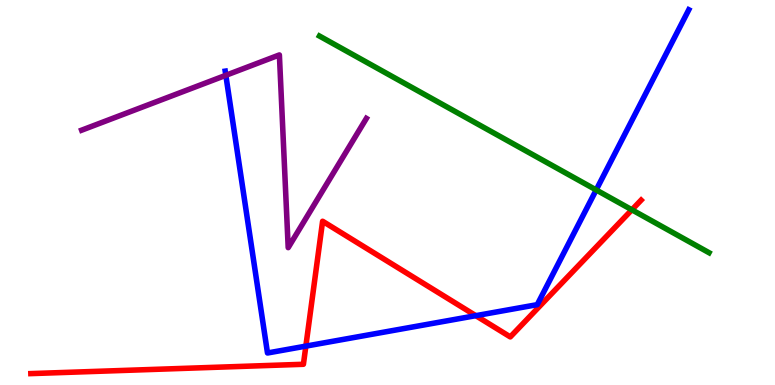[{'lines': ['blue', 'red'], 'intersections': [{'x': 3.95, 'y': 1.01}, {'x': 6.14, 'y': 1.8}]}, {'lines': ['green', 'red'], 'intersections': [{'x': 8.15, 'y': 4.55}]}, {'lines': ['purple', 'red'], 'intersections': []}, {'lines': ['blue', 'green'], 'intersections': [{'x': 7.69, 'y': 5.07}]}, {'lines': ['blue', 'purple'], 'intersections': [{'x': 2.91, 'y': 8.04}]}, {'lines': ['green', 'purple'], 'intersections': []}]